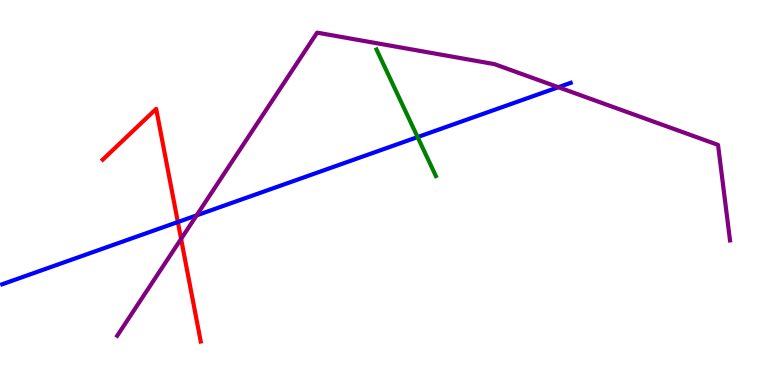[{'lines': ['blue', 'red'], 'intersections': [{'x': 2.29, 'y': 4.23}]}, {'lines': ['green', 'red'], 'intersections': []}, {'lines': ['purple', 'red'], 'intersections': [{'x': 2.34, 'y': 3.79}]}, {'lines': ['blue', 'green'], 'intersections': [{'x': 5.39, 'y': 6.44}]}, {'lines': ['blue', 'purple'], 'intersections': [{'x': 2.54, 'y': 4.41}, {'x': 7.2, 'y': 7.73}]}, {'lines': ['green', 'purple'], 'intersections': []}]